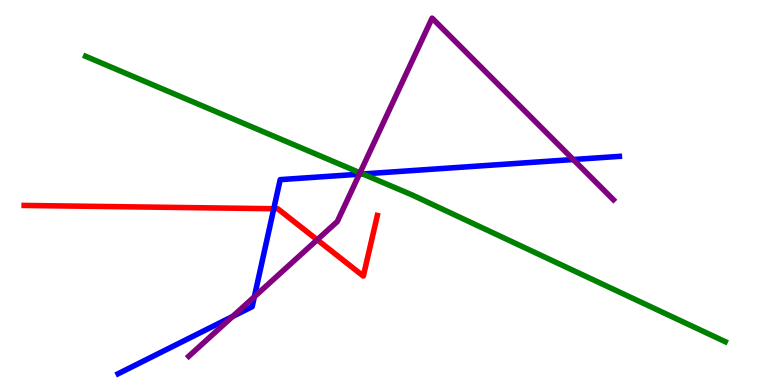[{'lines': ['blue', 'red'], 'intersections': [{'x': 3.53, 'y': 4.58}]}, {'lines': ['green', 'red'], 'intersections': []}, {'lines': ['purple', 'red'], 'intersections': [{'x': 4.09, 'y': 3.77}]}, {'lines': ['blue', 'green'], 'intersections': [{'x': 4.68, 'y': 5.48}]}, {'lines': ['blue', 'purple'], 'intersections': [{'x': 3.0, 'y': 1.78}, {'x': 3.28, 'y': 2.29}, {'x': 4.64, 'y': 5.48}, {'x': 7.4, 'y': 5.86}]}, {'lines': ['green', 'purple'], 'intersections': [{'x': 4.65, 'y': 5.51}]}]